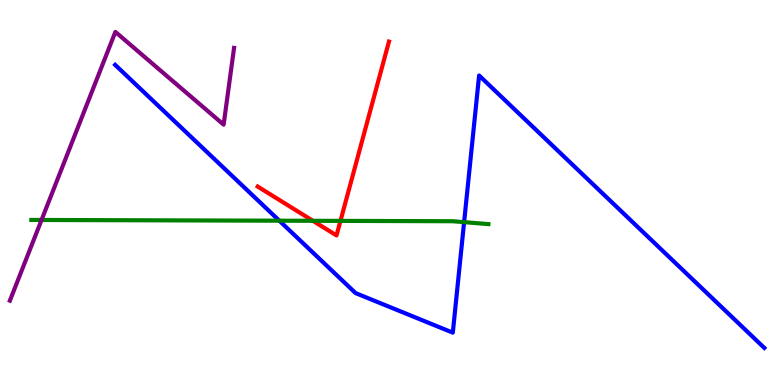[{'lines': ['blue', 'red'], 'intersections': []}, {'lines': ['green', 'red'], 'intersections': [{'x': 4.04, 'y': 4.26}, {'x': 4.39, 'y': 4.26}]}, {'lines': ['purple', 'red'], 'intersections': []}, {'lines': ['blue', 'green'], 'intersections': [{'x': 3.6, 'y': 4.27}, {'x': 5.99, 'y': 4.23}]}, {'lines': ['blue', 'purple'], 'intersections': []}, {'lines': ['green', 'purple'], 'intersections': [{'x': 0.536, 'y': 4.29}]}]